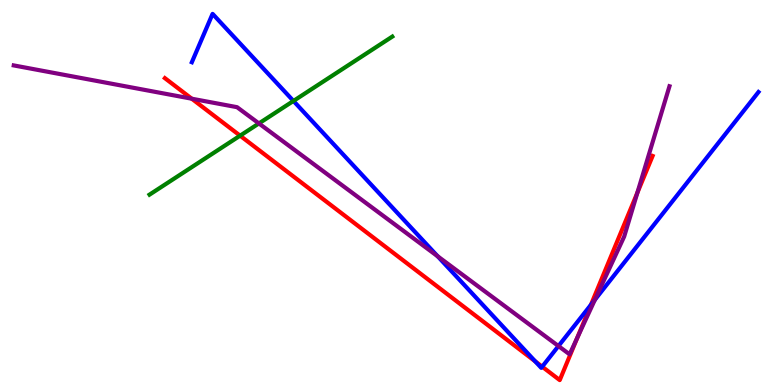[{'lines': ['blue', 'red'], 'intersections': [{'x': 6.91, 'y': 0.613}, {'x': 7.0, 'y': 0.476}, {'x': 7.63, 'y': 2.08}]}, {'lines': ['green', 'red'], 'intersections': [{'x': 3.1, 'y': 6.48}]}, {'lines': ['purple', 'red'], 'intersections': [{'x': 2.47, 'y': 7.44}, {'x': 7.45, 'y': 1.22}, {'x': 8.22, 'y': 5.0}]}, {'lines': ['blue', 'green'], 'intersections': [{'x': 3.79, 'y': 7.38}]}, {'lines': ['blue', 'purple'], 'intersections': [{'x': 5.65, 'y': 3.34}, {'x': 7.21, 'y': 1.01}, {'x': 7.68, 'y': 2.21}]}, {'lines': ['green', 'purple'], 'intersections': [{'x': 3.34, 'y': 6.79}]}]